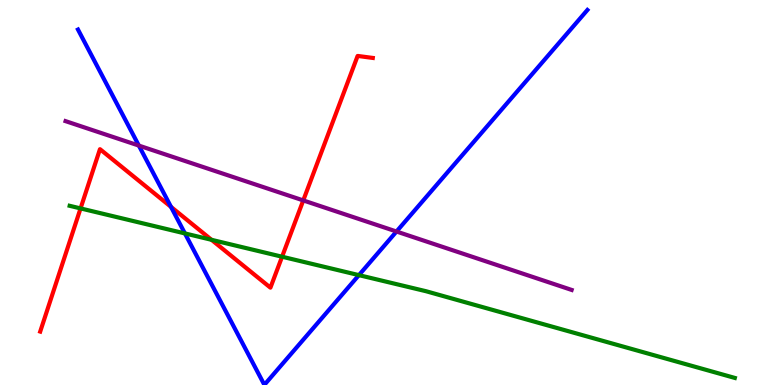[{'lines': ['blue', 'red'], 'intersections': [{'x': 2.21, 'y': 4.63}]}, {'lines': ['green', 'red'], 'intersections': [{'x': 1.04, 'y': 4.59}, {'x': 2.73, 'y': 3.77}, {'x': 3.64, 'y': 3.33}]}, {'lines': ['purple', 'red'], 'intersections': [{'x': 3.91, 'y': 4.79}]}, {'lines': ['blue', 'green'], 'intersections': [{'x': 2.39, 'y': 3.94}, {'x': 4.63, 'y': 2.85}]}, {'lines': ['blue', 'purple'], 'intersections': [{'x': 1.79, 'y': 6.22}, {'x': 5.12, 'y': 3.99}]}, {'lines': ['green', 'purple'], 'intersections': []}]